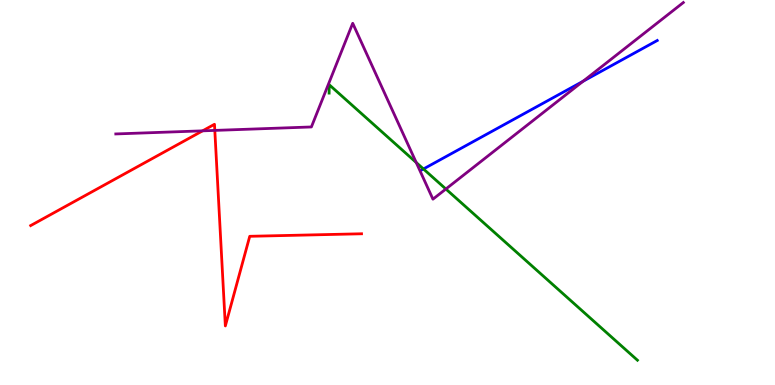[{'lines': ['blue', 'red'], 'intersections': []}, {'lines': ['green', 'red'], 'intersections': []}, {'lines': ['purple', 'red'], 'intersections': [{'x': 2.61, 'y': 6.6}, {'x': 2.77, 'y': 6.61}]}, {'lines': ['blue', 'green'], 'intersections': [{'x': 5.46, 'y': 5.61}]}, {'lines': ['blue', 'purple'], 'intersections': [{'x': 7.52, 'y': 7.89}]}, {'lines': ['green', 'purple'], 'intersections': [{'x': 5.37, 'y': 5.78}, {'x': 5.75, 'y': 5.09}]}]